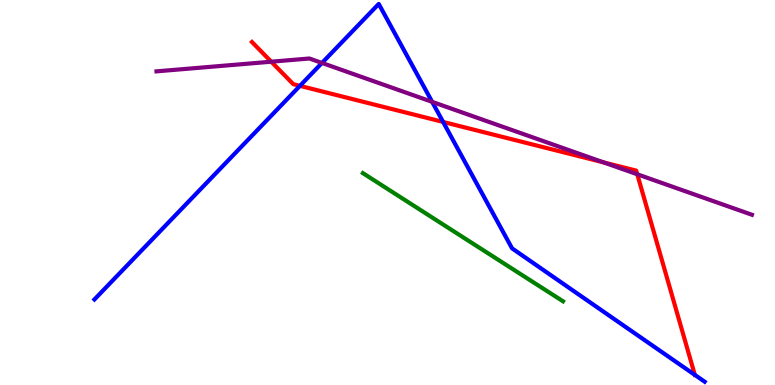[{'lines': ['blue', 'red'], 'intersections': [{'x': 3.87, 'y': 7.77}, {'x': 5.72, 'y': 6.83}]}, {'lines': ['green', 'red'], 'intersections': []}, {'lines': ['purple', 'red'], 'intersections': [{'x': 3.5, 'y': 8.4}, {'x': 7.79, 'y': 5.78}, {'x': 8.22, 'y': 5.47}]}, {'lines': ['blue', 'green'], 'intersections': []}, {'lines': ['blue', 'purple'], 'intersections': [{'x': 4.15, 'y': 8.36}, {'x': 5.58, 'y': 7.35}]}, {'lines': ['green', 'purple'], 'intersections': []}]